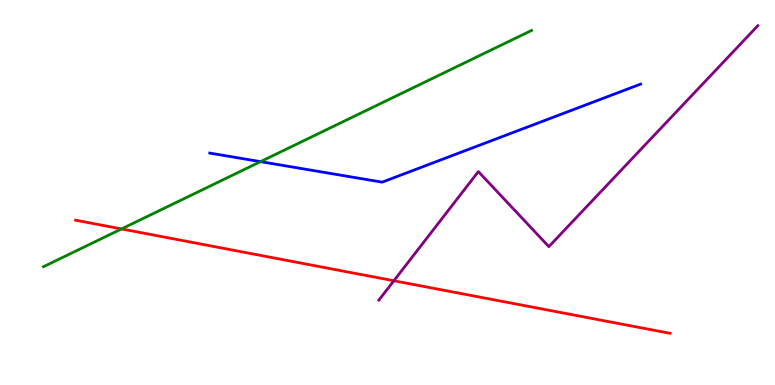[{'lines': ['blue', 'red'], 'intersections': []}, {'lines': ['green', 'red'], 'intersections': [{'x': 1.57, 'y': 4.05}]}, {'lines': ['purple', 'red'], 'intersections': [{'x': 5.08, 'y': 2.71}]}, {'lines': ['blue', 'green'], 'intersections': [{'x': 3.36, 'y': 5.8}]}, {'lines': ['blue', 'purple'], 'intersections': []}, {'lines': ['green', 'purple'], 'intersections': []}]